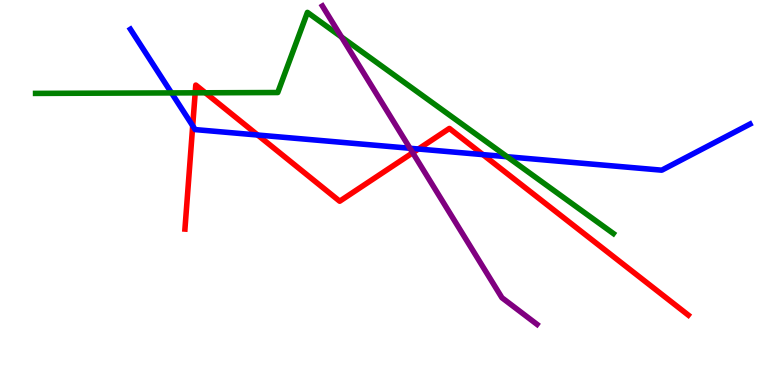[{'lines': ['blue', 'red'], 'intersections': [{'x': 2.49, 'y': 6.73}, {'x': 3.32, 'y': 6.49}, {'x': 5.4, 'y': 6.13}, {'x': 6.23, 'y': 5.98}]}, {'lines': ['green', 'red'], 'intersections': [{'x': 2.52, 'y': 7.59}, {'x': 2.65, 'y': 7.59}]}, {'lines': ['purple', 'red'], 'intersections': [{'x': 5.33, 'y': 6.03}]}, {'lines': ['blue', 'green'], 'intersections': [{'x': 2.21, 'y': 7.59}, {'x': 6.54, 'y': 5.93}]}, {'lines': ['blue', 'purple'], 'intersections': [{'x': 5.29, 'y': 6.15}]}, {'lines': ['green', 'purple'], 'intersections': [{'x': 4.41, 'y': 9.04}]}]